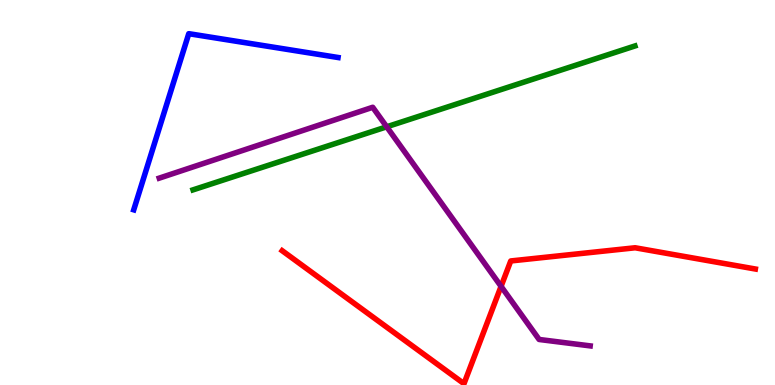[{'lines': ['blue', 'red'], 'intersections': []}, {'lines': ['green', 'red'], 'intersections': []}, {'lines': ['purple', 'red'], 'intersections': [{'x': 6.47, 'y': 2.56}]}, {'lines': ['blue', 'green'], 'intersections': []}, {'lines': ['blue', 'purple'], 'intersections': []}, {'lines': ['green', 'purple'], 'intersections': [{'x': 4.99, 'y': 6.71}]}]